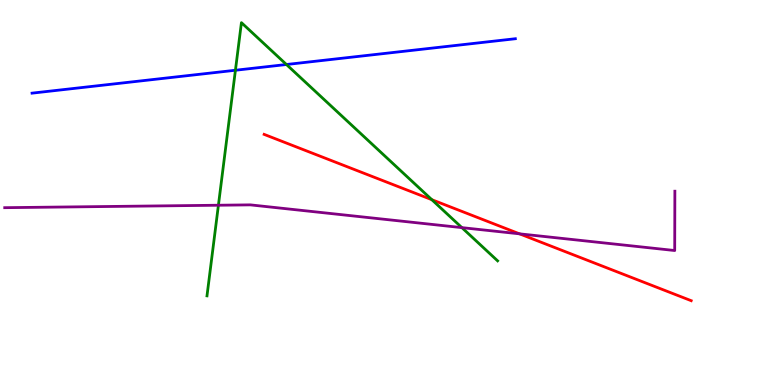[{'lines': ['blue', 'red'], 'intersections': []}, {'lines': ['green', 'red'], 'intersections': [{'x': 5.57, 'y': 4.81}]}, {'lines': ['purple', 'red'], 'intersections': [{'x': 6.7, 'y': 3.93}]}, {'lines': ['blue', 'green'], 'intersections': [{'x': 3.04, 'y': 8.18}, {'x': 3.7, 'y': 8.32}]}, {'lines': ['blue', 'purple'], 'intersections': []}, {'lines': ['green', 'purple'], 'intersections': [{'x': 2.82, 'y': 4.67}, {'x': 5.96, 'y': 4.09}]}]